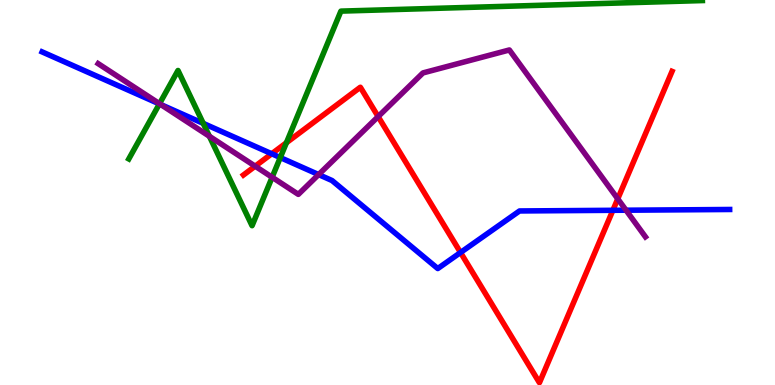[{'lines': ['blue', 'red'], 'intersections': [{'x': 3.51, 'y': 6.01}, {'x': 5.94, 'y': 3.44}, {'x': 7.91, 'y': 4.54}]}, {'lines': ['green', 'red'], 'intersections': [{'x': 3.7, 'y': 6.29}]}, {'lines': ['purple', 'red'], 'intersections': [{'x': 3.29, 'y': 5.68}, {'x': 4.88, 'y': 6.97}, {'x': 7.97, 'y': 4.84}]}, {'lines': ['blue', 'green'], 'intersections': [{'x': 2.06, 'y': 7.3}, {'x': 2.62, 'y': 6.8}, {'x': 3.62, 'y': 5.91}]}, {'lines': ['blue', 'purple'], 'intersections': [{'x': 2.08, 'y': 7.28}, {'x': 4.11, 'y': 5.47}, {'x': 8.08, 'y': 4.54}]}, {'lines': ['green', 'purple'], 'intersections': [{'x': 2.06, 'y': 7.31}, {'x': 2.7, 'y': 6.46}, {'x': 3.51, 'y': 5.4}]}]